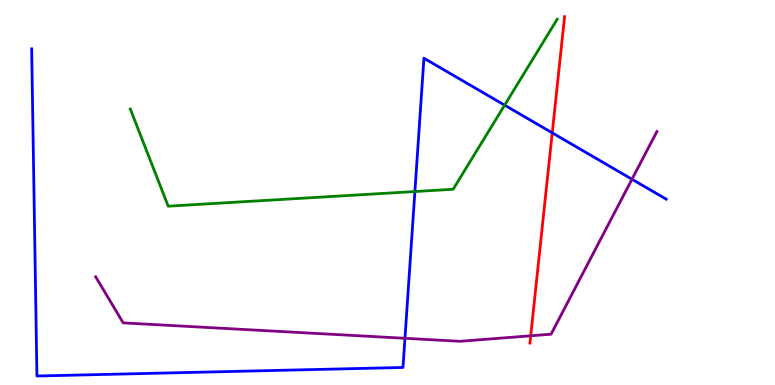[{'lines': ['blue', 'red'], 'intersections': [{'x': 7.13, 'y': 6.55}]}, {'lines': ['green', 'red'], 'intersections': []}, {'lines': ['purple', 'red'], 'intersections': [{'x': 6.85, 'y': 1.28}]}, {'lines': ['blue', 'green'], 'intersections': [{'x': 5.35, 'y': 5.03}, {'x': 6.51, 'y': 7.27}]}, {'lines': ['blue', 'purple'], 'intersections': [{'x': 5.23, 'y': 1.21}, {'x': 8.15, 'y': 5.34}]}, {'lines': ['green', 'purple'], 'intersections': []}]